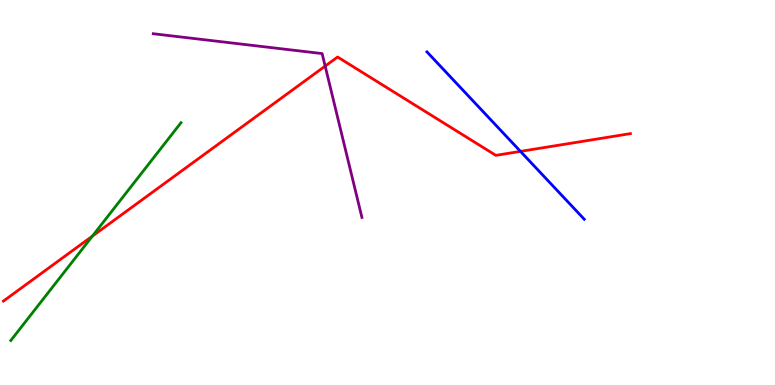[{'lines': ['blue', 'red'], 'intersections': [{'x': 6.72, 'y': 6.07}]}, {'lines': ['green', 'red'], 'intersections': [{'x': 1.19, 'y': 3.87}]}, {'lines': ['purple', 'red'], 'intersections': [{'x': 4.2, 'y': 8.28}]}, {'lines': ['blue', 'green'], 'intersections': []}, {'lines': ['blue', 'purple'], 'intersections': []}, {'lines': ['green', 'purple'], 'intersections': []}]